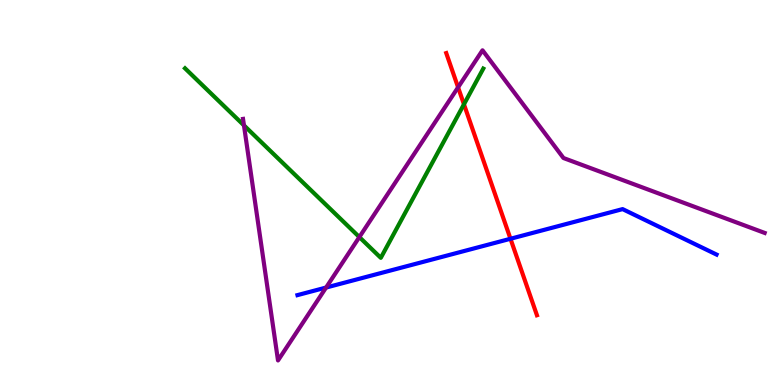[{'lines': ['blue', 'red'], 'intersections': [{'x': 6.59, 'y': 3.8}]}, {'lines': ['green', 'red'], 'intersections': [{'x': 5.99, 'y': 7.29}]}, {'lines': ['purple', 'red'], 'intersections': [{'x': 5.91, 'y': 7.73}]}, {'lines': ['blue', 'green'], 'intersections': []}, {'lines': ['blue', 'purple'], 'intersections': [{'x': 4.21, 'y': 2.53}]}, {'lines': ['green', 'purple'], 'intersections': [{'x': 3.15, 'y': 6.74}, {'x': 4.64, 'y': 3.84}]}]